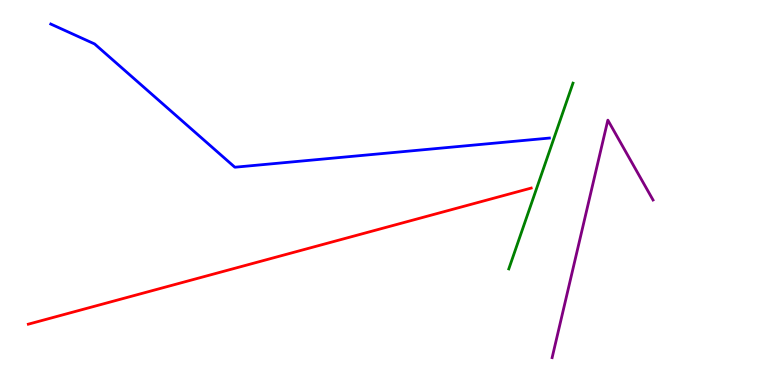[{'lines': ['blue', 'red'], 'intersections': []}, {'lines': ['green', 'red'], 'intersections': []}, {'lines': ['purple', 'red'], 'intersections': []}, {'lines': ['blue', 'green'], 'intersections': []}, {'lines': ['blue', 'purple'], 'intersections': []}, {'lines': ['green', 'purple'], 'intersections': []}]